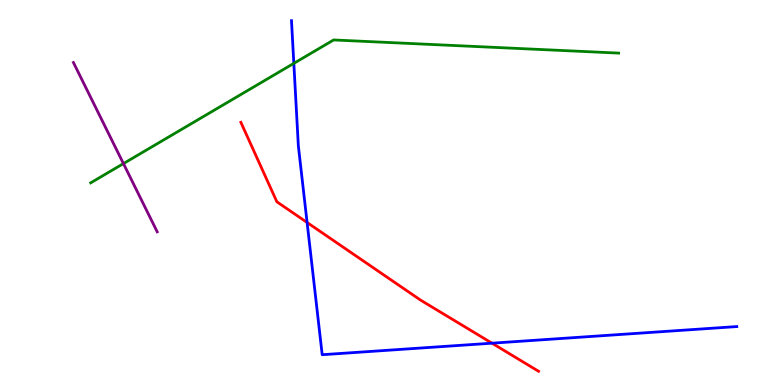[{'lines': ['blue', 'red'], 'intersections': [{'x': 3.96, 'y': 4.22}, {'x': 6.35, 'y': 1.09}]}, {'lines': ['green', 'red'], 'intersections': []}, {'lines': ['purple', 'red'], 'intersections': []}, {'lines': ['blue', 'green'], 'intersections': [{'x': 3.79, 'y': 8.35}]}, {'lines': ['blue', 'purple'], 'intersections': []}, {'lines': ['green', 'purple'], 'intersections': [{'x': 1.59, 'y': 5.75}]}]